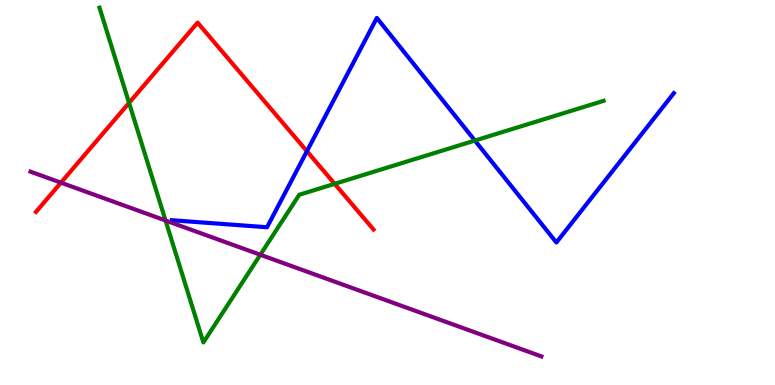[{'lines': ['blue', 'red'], 'intersections': [{'x': 3.96, 'y': 6.07}]}, {'lines': ['green', 'red'], 'intersections': [{'x': 1.67, 'y': 7.33}, {'x': 4.32, 'y': 5.23}]}, {'lines': ['purple', 'red'], 'intersections': [{'x': 0.786, 'y': 5.26}]}, {'lines': ['blue', 'green'], 'intersections': [{'x': 6.13, 'y': 6.35}]}, {'lines': ['blue', 'purple'], 'intersections': []}, {'lines': ['green', 'purple'], 'intersections': [{'x': 2.14, 'y': 4.27}, {'x': 3.36, 'y': 3.38}]}]